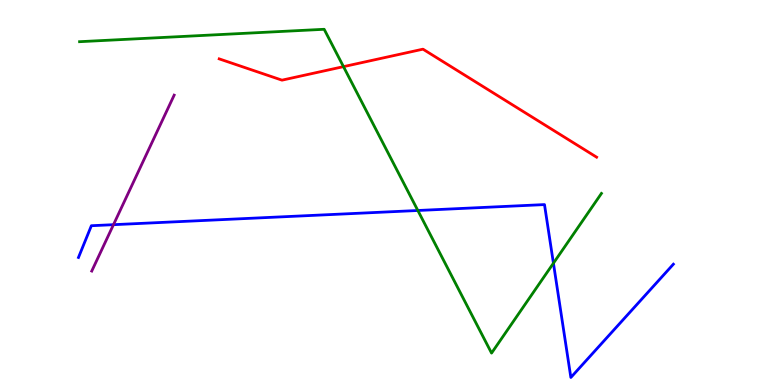[{'lines': ['blue', 'red'], 'intersections': []}, {'lines': ['green', 'red'], 'intersections': [{'x': 4.43, 'y': 8.27}]}, {'lines': ['purple', 'red'], 'intersections': []}, {'lines': ['blue', 'green'], 'intersections': [{'x': 5.39, 'y': 4.53}, {'x': 7.14, 'y': 3.16}]}, {'lines': ['blue', 'purple'], 'intersections': [{'x': 1.46, 'y': 4.16}]}, {'lines': ['green', 'purple'], 'intersections': []}]